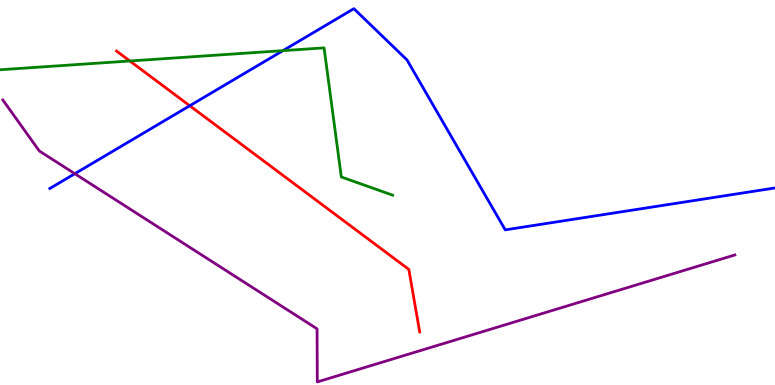[{'lines': ['blue', 'red'], 'intersections': [{'x': 2.45, 'y': 7.25}]}, {'lines': ['green', 'red'], 'intersections': [{'x': 1.68, 'y': 8.42}]}, {'lines': ['purple', 'red'], 'intersections': []}, {'lines': ['blue', 'green'], 'intersections': [{'x': 3.65, 'y': 8.68}]}, {'lines': ['blue', 'purple'], 'intersections': [{'x': 0.965, 'y': 5.49}]}, {'lines': ['green', 'purple'], 'intersections': []}]